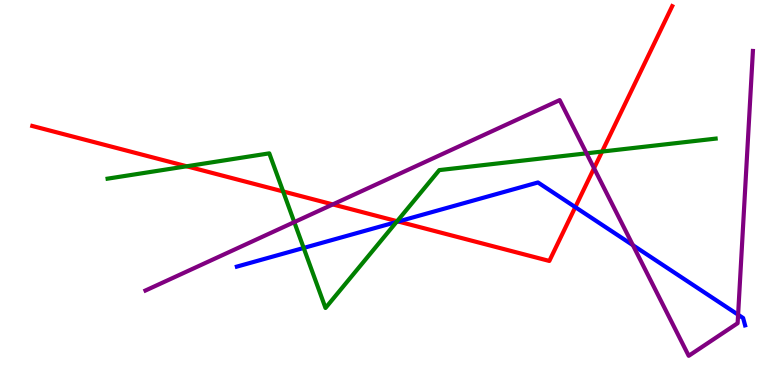[{'lines': ['blue', 'red'], 'intersections': [{'x': 5.14, 'y': 4.25}, {'x': 7.42, 'y': 4.62}]}, {'lines': ['green', 'red'], 'intersections': [{'x': 2.41, 'y': 5.68}, {'x': 3.65, 'y': 5.03}, {'x': 5.12, 'y': 4.25}, {'x': 7.77, 'y': 6.06}]}, {'lines': ['purple', 'red'], 'intersections': [{'x': 4.29, 'y': 4.69}, {'x': 7.67, 'y': 5.63}]}, {'lines': ['blue', 'green'], 'intersections': [{'x': 3.92, 'y': 3.56}, {'x': 5.12, 'y': 4.23}]}, {'lines': ['blue', 'purple'], 'intersections': [{'x': 8.17, 'y': 3.63}, {'x': 9.52, 'y': 1.83}]}, {'lines': ['green', 'purple'], 'intersections': [{'x': 3.8, 'y': 4.23}, {'x': 7.57, 'y': 6.02}]}]